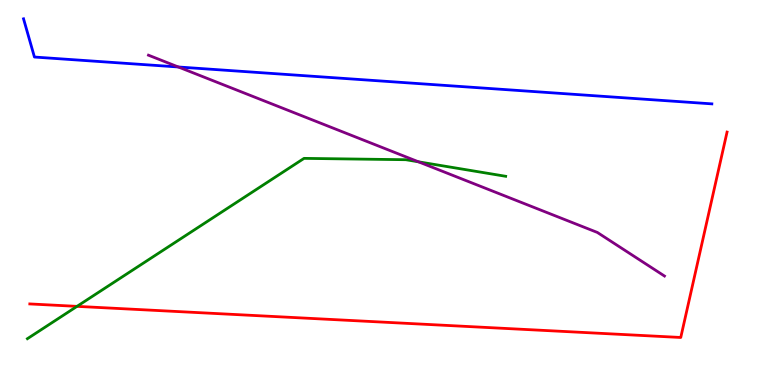[{'lines': ['blue', 'red'], 'intersections': []}, {'lines': ['green', 'red'], 'intersections': [{'x': 0.994, 'y': 2.04}]}, {'lines': ['purple', 'red'], 'intersections': []}, {'lines': ['blue', 'green'], 'intersections': []}, {'lines': ['blue', 'purple'], 'intersections': [{'x': 2.3, 'y': 8.26}]}, {'lines': ['green', 'purple'], 'intersections': [{'x': 5.4, 'y': 5.8}]}]